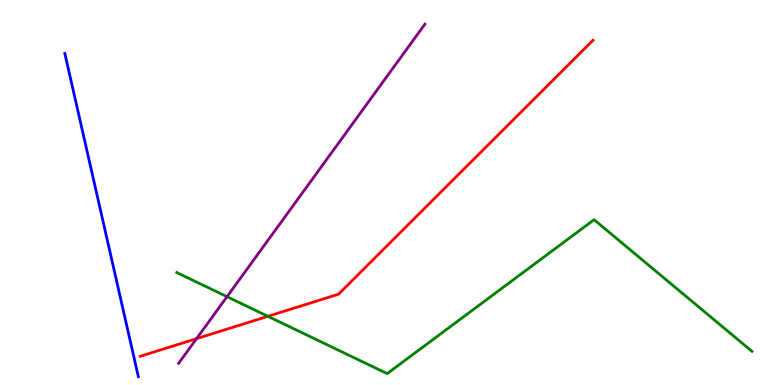[{'lines': ['blue', 'red'], 'intersections': []}, {'lines': ['green', 'red'], 'intersections': [{'x': 3.46, 'y': 1.78}]}, {'lines': ['purple', 'red'], 'intersections': [{'x': 2.54, 'y': 1.2}]}, {'lines': ['blue', 'green'], 'intersections': []}, {'lines': ['blue', 'purple'], 'intersections': []}, {'lines': ['green', 'purple'], 'intersections': [{'x': 2.93, 'y': 2.29}]}]